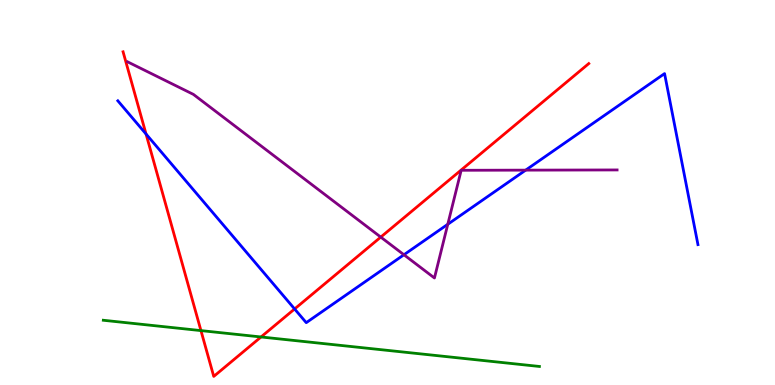[{'lines': ['blue', 'red'], 'intersections': [{'x': 1.88, 'y': 6.52}, {'x': 3.8, 'y': 1.97}]}, {'lines': ['green', 'red'], 'intersections': [{'x': 2.59, 'y': 1.41}, {'x': 3.37, 'y': 1.25}]}, {'lines': ['purple', 'red'], 'intersections': [{'x': 4.91, 'y': 3.84}]}, {'lines': ['blue', 'green'], 'intersections': []}, {'lines': ['blue', 'purple'], 'intersections': [{'x': 5.21, 'y': 3.38}, {'x': 5.78, 'y': 4.17}, {'x': 6.78, 'y': 5.58}]}, {'lines': ['green', 'purple'], 'intersections': []}]